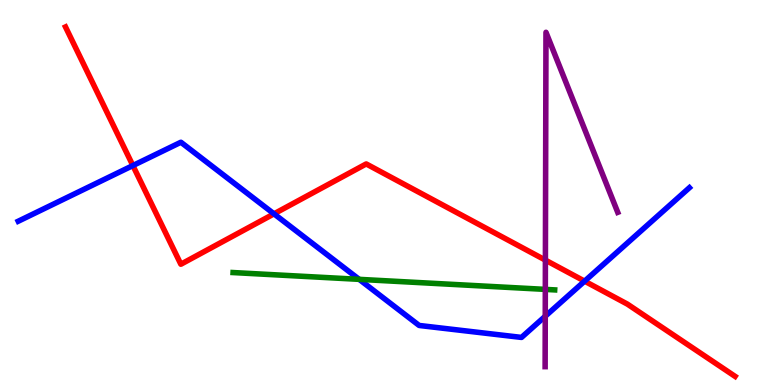[{'lines': ['blue', 'red'], 'intersections': [{'x': 1.71, 'y': 5.7}, {'x': 3.54, 'y': 4.45}, {'x': 7.54, 'y': 2.7}]}, {'lines': ['green', 'red'], 'intersections': []}, {'lines': ['purple', 'red'], 'intersections': [{'x': 7.04, 'y': 3.24}]}, {'lines': ['blue', 'green'], 'intersections': [{'x': 4.63, 'y': 2.74}]}, {'lines': ['blue', 'purple'], 'intersections': [{'x': 7.04, 'y': 1.79}]}, {'lines': ['green', 'purple'], 'intersections': [{'x': 7.04, 'y': 2.48}]}]